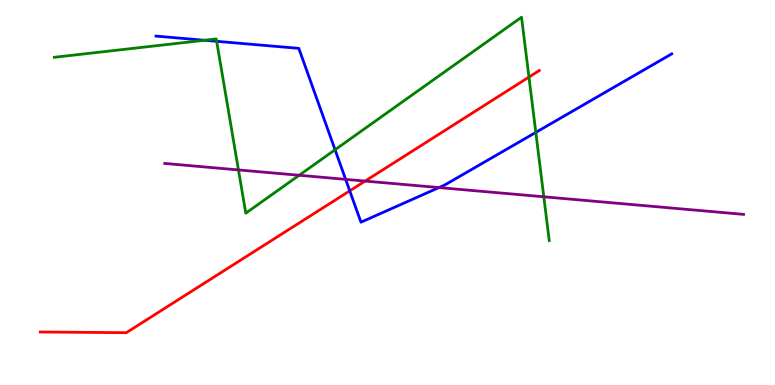[{'lines': ['blue', 'red'], 'intersections': [{'x': 4.51, 'y': 5.04}]}, {'lines': ['green', 'red'], 'intersections': [{'x': 6.83, 'y': 8.0}]}, {'lines': ['purple', 'red'], 'intersections': [{'x': 4.71, 'y': 5.3}]}, {'lines': ['blue', 'green'], 'intersections': [{'x': 2.64, 'y': 8.95}, {'x': 2.8, 'y': 8.93}, {'x': 4.32, 'y': 6.11}, {'x': 6.91, 'y': 6.56}]}, {'lines': ['blue', 'purple'], 'intersections': [{'x': 4.46, 'y': 5.34}, {'x': 5.66, 'y': 5.13}]}, {'lines': ['green', 'purple'], 'intersections': [{'x': 3.08, 'y': 5.59}, {'x': 3.86, 'y': 5.45}, {'x': 7.02, 'y': 4.89}]}]